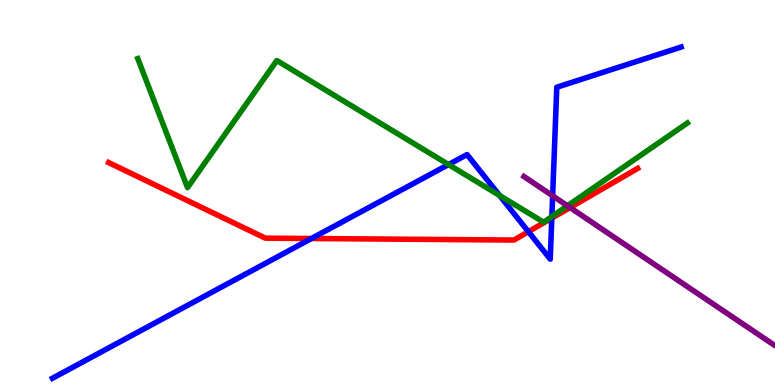[{'lines': ['blue', 'red'], 'intersections': [{'x': 4.02, 'y': 3.8}, {'x': 6.82, 'y': 3.98}, {'x': 7.12, 'y': 4.33}]}, {'lines': ['green', 'red'], 'intersections': []}, {'lines': ['purple', 'red'], 'intersections': [{'x': 7.36, 'y': 4.61}]}, {'lines': ['blue', 'green'], 'intersections': [{'x': 5.79, 'y': 5.73}, {'x': 6.45, 'y': 4.92}, {'x': 7.12, 'y': 4.37}]}, {'lines': ['blue', 'purple'], 'intersections': [{'x': 7.13, 'y': 4.91}]}, {'lines': ['green', 'purple'], 'intersections': [{'x': 7.32, 'y': 4.65}]}]